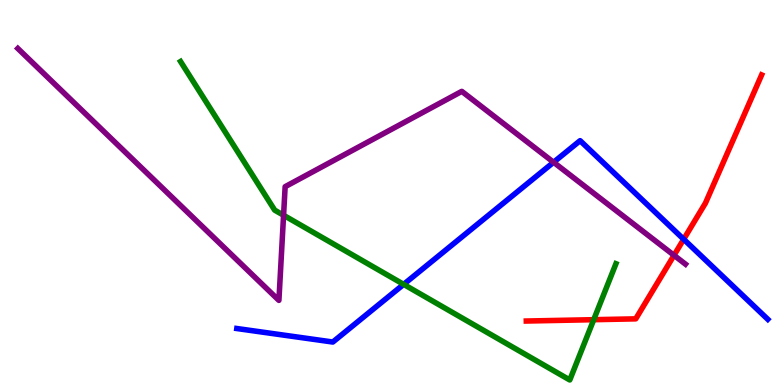[{'lines': ['blue', 'red'], 'intersections': [{'x': 8.82, 'y': 3.79}]}, {'lines': ['green', 'red'], 'intersections': [{'x': 7.66, 'y': 1.7}]}, {'lines': ['purple', 'red'], 'intersections': [{'x': 8.7, 'y': 3.37}]}, {'lines': ['blue', 'green'], 'intersections': [{'x': 5.21, 'y': 2.61}]}, {'lines': ['blue', 'purple'], 'intersections': [{'x': 7.14, 'y': 5.79}]}, {'lines': ['green', 'purple'], 'intersections': [{'x': 3.66, 'y': 4.41}]}]